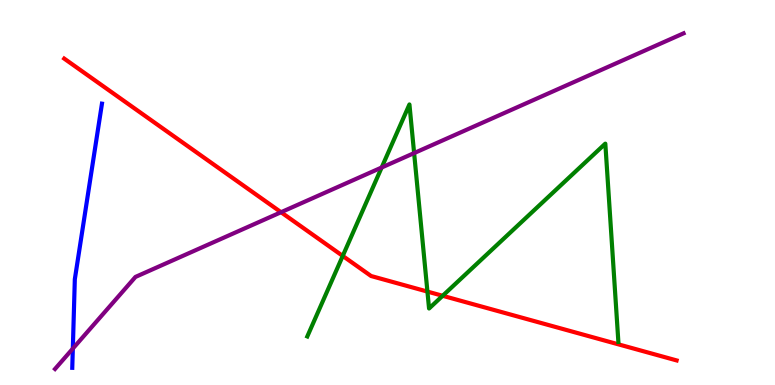[{'lines': ['blue', 'red'], 'intersections': []}, {'lines': ['green', 'red'], 'intersections': [{'x': 4.42, 'y': 3.35}, {'x': 5.52, 'y': 2.43}, {'x': 5.71, 'y': 2.32}]}, {'lines': ['purple', 'red'], 'intersections': [{'x': 3.63, 'y': 4.49}]}, {'lines': ['blue', 'green'], 'intersections': []}, {'lines': ['blue', 'purple'], 'intersections': [{'x': 0.94, 'y': 0.945}]}, {'lines': ['green', 'purple'], 'intersections': [{'x': 4.92, 'y': 5.65}, {'x': 5.34, 'y': 6.02}]}]